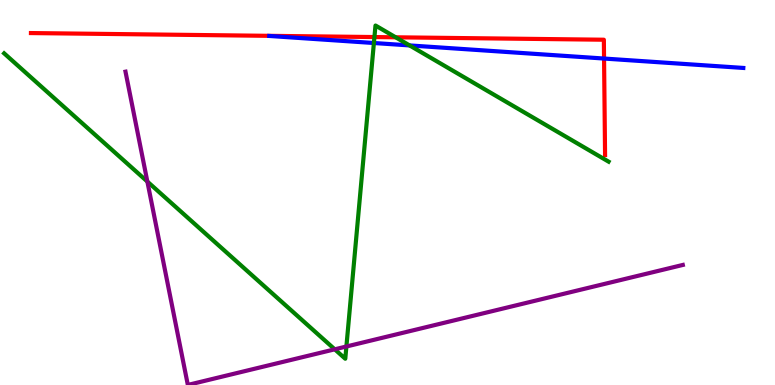[{'lines': ['blue', 'red'], 'intersections': [{'x': 7.79, 'y': 8.48}]}, {'lines': ['green', 'red'], 'intersections': [{'x': 4.83, 'y': 9.04}, {'x': 5.11, 'y': 9.03}]}, {'lines': ['purple', 'red'], 'intersections': []}, {'lines': ['blue', 'green'], 'intersections': [{'x': 4.82, 'y': 8.88}, {'x': 5.28, 'y': 8.82}]}, {'lines': ['blue', 'purple'], 'intersections': []}, {'lines': ['green', 'purple'], 'intersections': [{'x': 1.9, 'y': 5.28}, {'x': 4.32, 'y': 0.927}, {'x': 4.47, 'y': 1.0}]}]